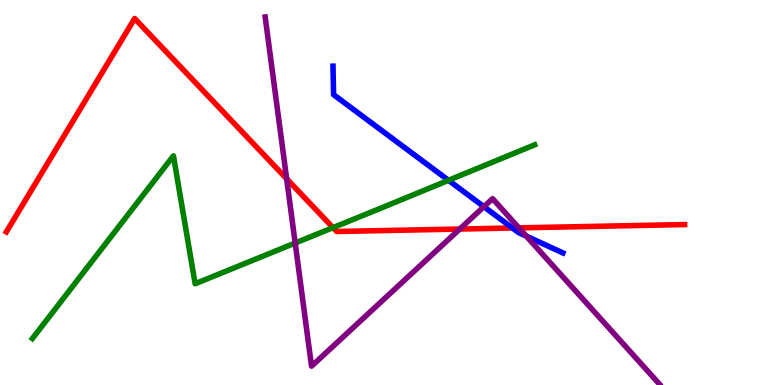[{'lines': ['blue', 'red'], 'intersections': [{'x': 6.61, 'y': 4.08}]}, {'lines': ['green', 'red'], 'intersections': [{'x': 4.3, 'y': 4.09}]}, {'lines': ['purple', 'red'], 'intersections': [{'x': 3.7, 'y': 5.36}, {'x': 5.93, 'y': 4.05}, {'x': 6.69, 'y': 4.08}]}, {'lines': ['blue', 'green'], 'intersections': [{'x': 5.79, 'y': 5.32}]}, {'lines': ['blue', 'purple'], 'intersections': [{'x': 6.24, 'y': 4.63}, {'x': 6.79, 'y': 3.87}]}, {'lines': ['green', 'purple'], 'intersections': [{'x': 3.81, 'y': 3.69}]}]